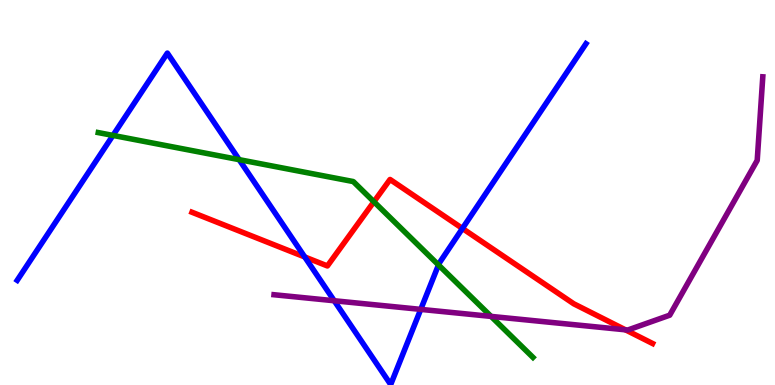[{'lines': ['blue', 'red'], 'intersections': [{'x': 3.93, 'y': 3.33}, {'x': 5.97, 'y': 4.07}]}, {'lines': ['green', 'red'], 'intersections': [{'x': 4.82, 'y': 4.76}]}, {'lines': ['purple', 'red'], 'intersections': [{'x': 8.07, 'y': 1.43}]}, {'lines': ['blue', 'green'], 'intersections': [{'x': 1.46, 'y': 6.48}, {'x': 3.09, 'y': 5.85}, {'x': 5.66, 'y': 3.12}]}, {'lines': ['blue', 'purple'], 'intersections': [{'x': 4.31, 'y': 2.19}, {'x': 5.43, 'y': 1.96}]}, {'lines': ['green', 'purple'], 'intersections': [{'x': 6.34, 'y': 1.78}]}]